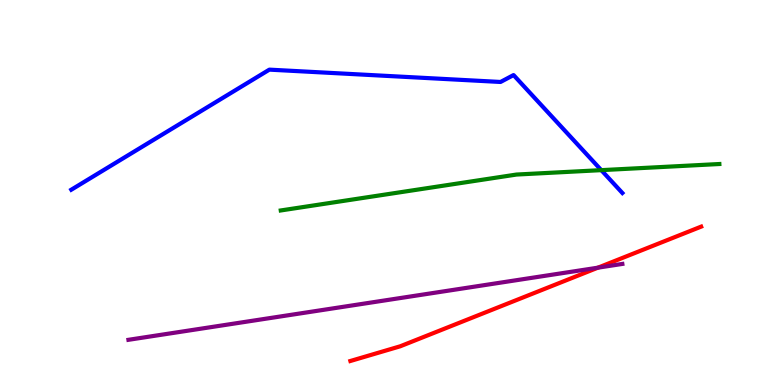[{'lines': ['blue', 'red'], 'intersections': []}, {'lines': ['green', 'red'], 'intersections': []}, {'lines': ['purple', 'red'], 'intersections': [{'x': 7.72, 'y': 3.05}]}, {'lines': ['blue', 'green'], 'intersections': [{'x': 7.76, 'y': 5.58}]}, {'lines': ['blue', 'purple'], 'intersections': []}, {'lines': ['green', 'purple'], 'intersections': []}]